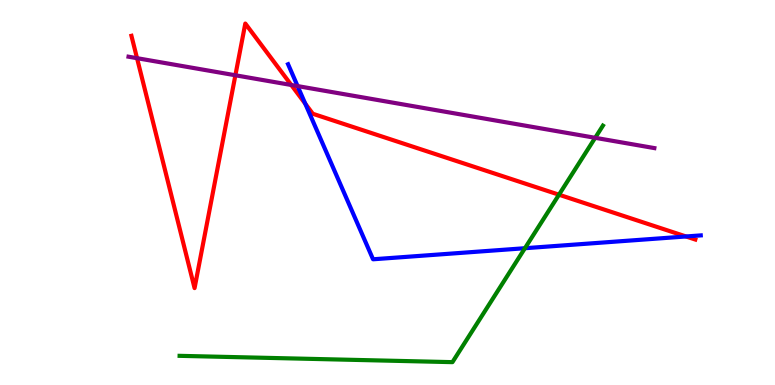[{'lines': ['blue', 'red'], 'intersections': [{'x': 3.94, 'y': 7.31}, {'x': 8.85, 'y': 3.86}]}, {'lines': ['green', 'red'], 'intersections': [{'x': 7.21, 'y': 4.94}]}, {'lines': ['purple', 'red'], 'intersections': [{'x': 1.77, 'y': 8.49}, {'x': 3.04, 'y': 8.04}, {'x': 3.76, 'y': 7.79}]}, {'lines': ['blue', 'green'], 'intersections': [{'x': 6.77, 'y': 3.55}]}, {'lines': ['blue', 'purple'], 'intersections': [{'x': 3.84, 'y': 7.76}]}, {'lines': ['green', 'purple'], 'intersections': [{'x': 7.68, 'y': 6.42}]}]